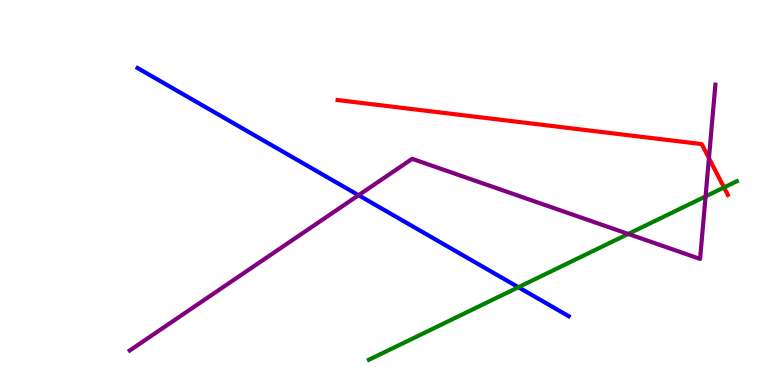[{'lines': ['blue', 'red'], 'intersections': []}, {'lines': ['green', 'red'], 'intersections': [{'x': 9.34, 'y': 5.13}]}, {'lines': ['purple', 'red'], 'intersections': [{'x': 9.15, 'y': 5.89}]}, {'lines': ['blue', 'green'], 'intersections': [{'x': 6.69, 'y': 2.54}]}, {'lines': ['blue', 'purple'], 'intersections': [{'x': 4.63, 'y': 4.93}]}, {'lines': ['green', 'purple'], 'intersections': [{'x': 8.11, 'y': 3.92}, {'x': 9.1, 'y': 4.9}]}]